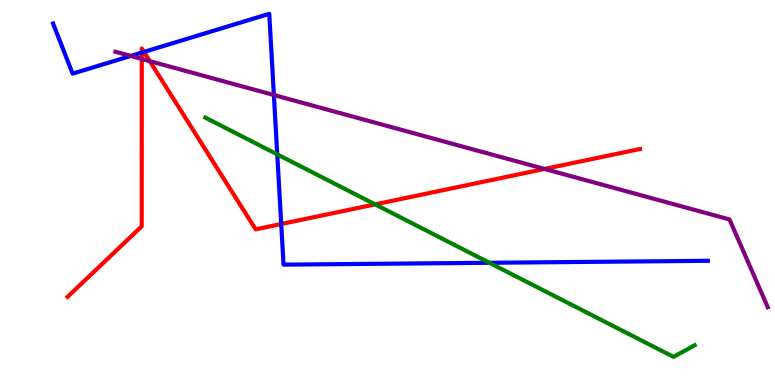[{'lines': ['blue', 'red'], 'intersections': [{'x': 1.83, 'y': 8.63}, {'x': 1.86, 'y': 8.65}, {'x': 3.63, 'y': 4.18}]}, {'lines': ['green', 'red'], 'intersections': [{'x': 4.84, 'y': 4.69}]}, {'lines': ['purple', 'red'], 'intersections': [{'x': 1.83, 'y': 8.47}, {'x': 1.93, 'y': 8.41}, {'x': 7.03, 'y': 5.61}]}, {'lines': ['blue', 'green'], 'intersections': [{'x': 3.58, 'y': 5.99}, {'x': 6.31, 'y': 3.17}]}, {'lines': ['blue', 'purple'], 'intersections': [{'x': 1.69, 'y': 8.55}, {'x': 3.53, 'y': 7.53}]}, {'lines': ['green', 'purple'], 'intersections': []}]